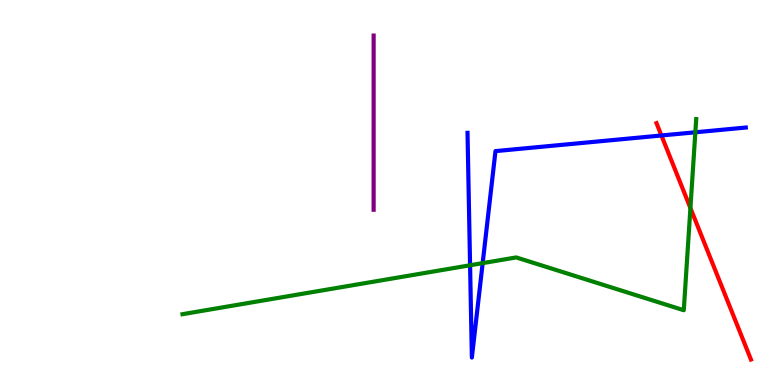[{'lines': ['blue', 'red'], 'intersections': [{'x': 8.53, 'y': 6.48}]}, {'lines': ['green', 'red'], 'intersections': [{'x': 8.91, 'y': 4.6}]}, {'lines': ['purple', 'red'], 'intersections': []}, {'lines': ['blue', 'green'], 'intersections': [{'x': 6.07, 'y': 3.11}, {'x': 6.23, 'y': 3.17}, {'x': 8.97, 'y': 6.56}]}, {'lines': ['blue', 'purple'], 'intersections': []}, {'lines': ['green', 'purple'], 'intersections': []}]